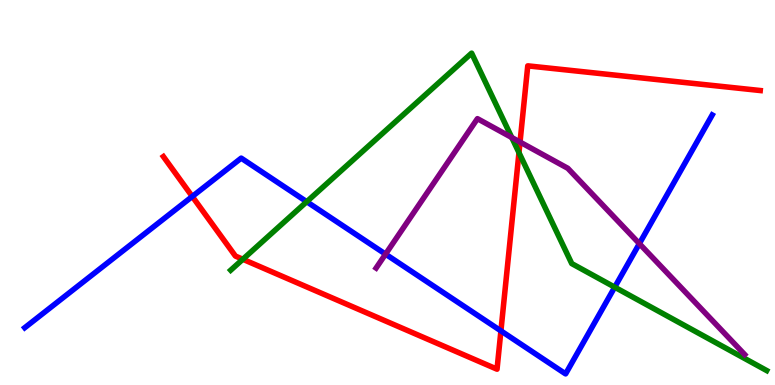[{'lines': ['blue', 'red'], 'intersections': [{'x': 2.48, 'y': 4.9}, {'x': 6.46, 'y': 1.41}]}, {'lines': ['green', 'red'], 'intersections': [{'x': 3.13, 'y': 3.27}, {'x': 6.7, 'y': 6.03}]}, {'lines': ['purple', 'red'], 'intersections': [{'x': 6.71, 'y': 6.31}]}, {'lines': ['blue', 'green'], 'intersections': [{'x': 3.96, 'y': 4.76}, {'x': 7.93, 'y': 2.54}]}, {'lines': ['blue', 'purple'], 'intersections': [{'x': 4.97, 'y': 3.4}, {'x': 8.25, 'y': 3.67}]}, {'lines': ['green', 'purple'], 'intersections': [{'x': 6.6, 'y': 6.43}]}]